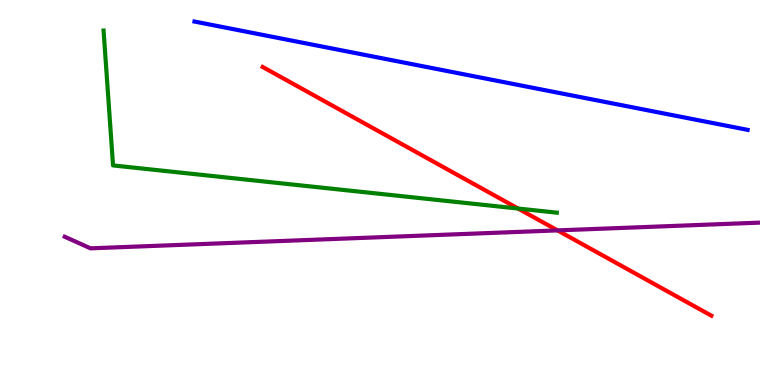[{'lines': ['blue', 'red'], 'intersections': []}, {'lines': ['green', 'red'], 'intersections': [{'x': 6.69, 'y': 4.58}]}, {'lines': ['purple', 'red'], 'intersections': [{'x': 7.19, 'y': 4.02}]}, {'lines': ['blue', 'green'], 'intersections': []}, {'lines': ['blue', 'purple'], 'intersections': []}, {'lines': ['green', 'purple'], 'intersections': []}]